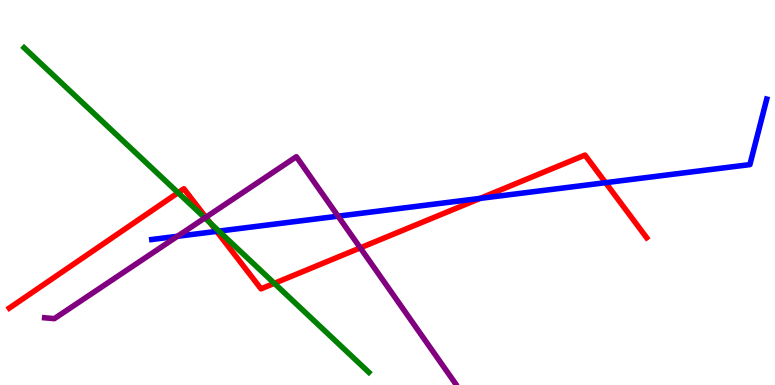[{'lines': ['blue', 'red'], 'intersections': [{'x': 2.8, 'y': 3.99}, {'x': 6.2, 'y': 4.85}, {'x': 7.81, 'y': 5.26}]}, {'lines': ['green', 'red'], 'intersections': [{'x': 2.3, 'y': 4.99}, {'x': 2.71, 'y': 4.21}, {'x': 3.54, 'y': 2.64}]}, {'lines': ['purple', 'red'], 'intersections': [{'x': 2.66, 'y': 4.36}, {'x': 4.65, 'y': 3.56}]}, {'lines': ['blue', 'green'], 'intersections': [{'x': 2.82, 'y': 4.0}]}, {'lines': ['blue', 'purple'], 'intersections': [{'x': 2.29, 'y': 3.86}, {'x': 4.36, 'y': 4.39}]}, {'lines': ['green', 'purple'], 'intersections': [{'x': 2.64, 'y': 4.34}]}]